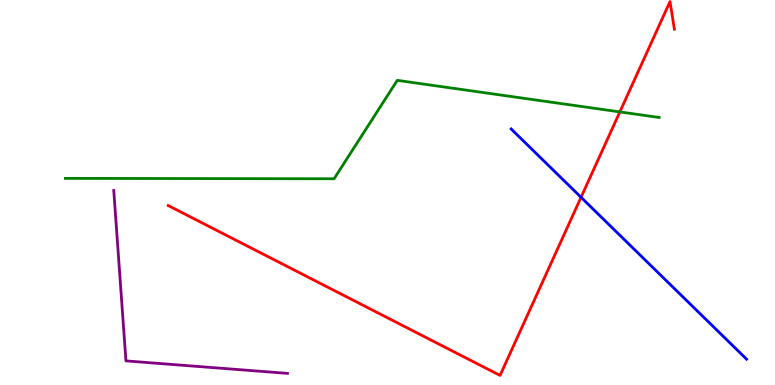[{'lines': ['blue', 'red'], 'intersections': [{'x': 7.5, 'y': 4.88}]}, {'lines': ['green', 'red'], 'intersections': [{'x': 8.0, 'y': 7.09}]}, {'lines': ['purple', 'red'], 'intersections': []}, {'lines': ['blue', 'green'], 'intersections': []}, {'lines': ['blue', 'purple'], 'intersections': []}, {'lines': ['green', 'purple'], 'intersections': []}]